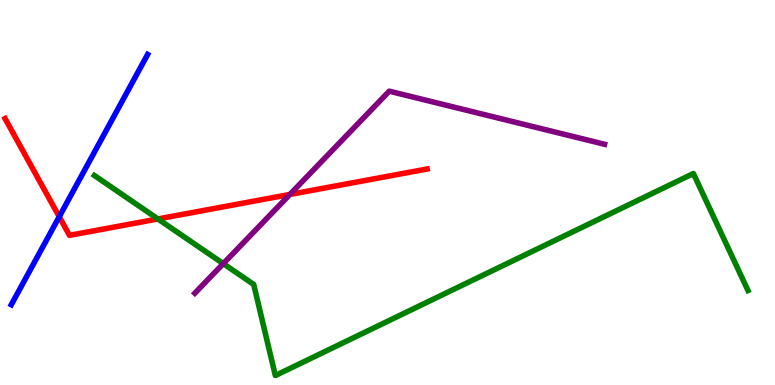[{'lines': ['blue', 'red'], 'intersections': [{'x': 0.764, 'y': 4.37}]}, {'lines': ['green', 'red'], 'intersections': [{'x': 2.04, 'y': 4.31}]}, {'lines': ['purple', 'red'], 'intersections': [{'x': 3.74, 'y': 4.95}]}, {'lines': ['blue', 'green'], 'intersections': []}, {'lines': ['blue', 'purple'], 'intersections': []}, {'lines': ['green', 'purple'], 'intersections': [{'x': 2.88, 'y': 3.15}]}]